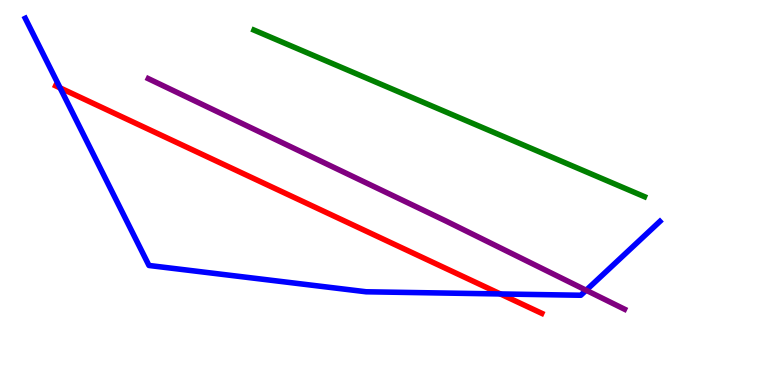[{'lines': ['blue', 'red'], 'intersections': [{'x': 0.776, 'y': 7.72}, {'x': 6.46, 'y': 2.36}]}, {'lines': ['green', 'red'], 'intersections': []}, {'lines': ['purple', 'red'], 'intersections': []}, {'lines': ['blue', 'green'], 'intersections': []}, {'lines': ['blue', 'purple'], 'intersections': [{'x': 7.56, 'y': 2.46}]}, {'lines': ['green', 'purple'], 'intersections': []}]